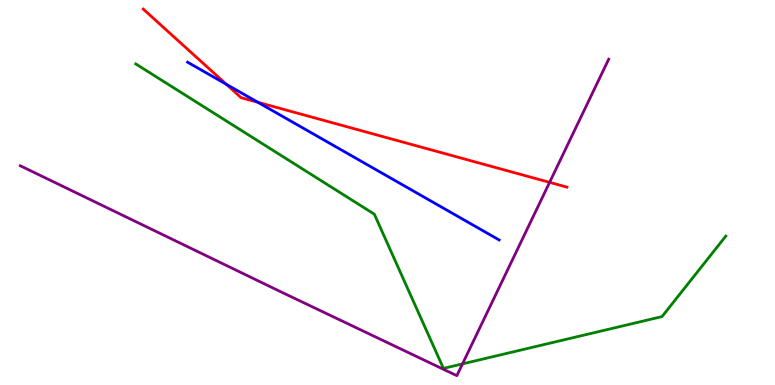[{'lines': ['blue', 'red'], 'intersections': [{'x': 2.92, 'y': 7.81}, {'x': 3.33, 'y': 7.34}]}, {'lines': ['green', 'red'], 'intersections': []}, {'lines': ['purple', 'red'], 'intersections': [{'x': 7.09, 'y': 5.26}]}, {'lines': ['blue', 'green'], 'intersections': []}, {'lines': ['blue', 'purple'], 'intersections': []}, {'lines': ['green', 'purple'], 'intersections': [{'x': 5.97, 'y': 0.549}]}]